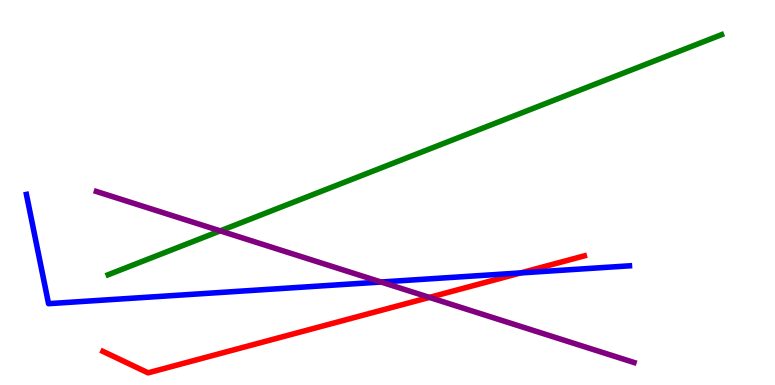[{'lines': ['blue', 'red'], 'intersections': [{'x': 6.72, 'y': 2.91}]}, {'lines': ['green', 'red'], 'intersections': []}, {'lines': ['purple', 'red'], 'intersections': [{'x': 5.54, 'y': 2.28}]}, {'lines': ['blue', 'green'], 'intersections': []}, {'lines': ['blue', 'purple'], 'intersections': [{'x': 4.92, 'y': 2.67}]}, {'lines': ['green', 'purple'], 'intersections': [{'x': 2.84, 'y': 4.0}]}]